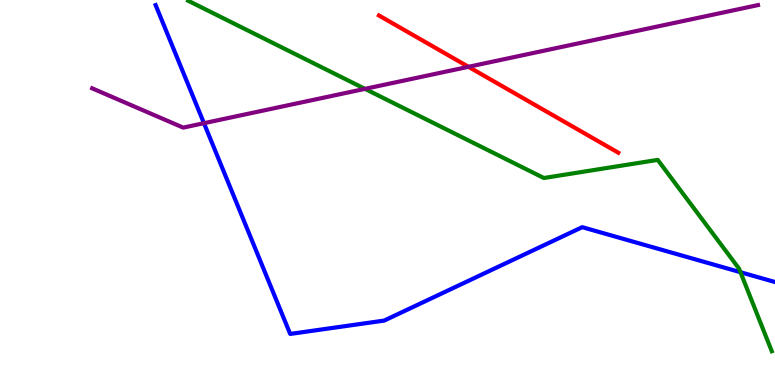[{'lines': ['blue', 'red'], 'intersections': []}, {'lines': ['green', 'red'], 'intersections': []}, {'lines': ['purple', 'red'], 'intersections': [{'x': 6.04, 'y': 8.26}]}, {'lines': ['blue', 'green'], 'intersections': [{'x': 9.55, 'y': 2.93}]}, {'lines': ['blue', 'purple'], 'intersections': [{'x': 2.63, 'y': 6.8}]}, {'lines': ['green', 'purple'], 'intersections': [{'x': 4.71, 'y': 7.69}]}]